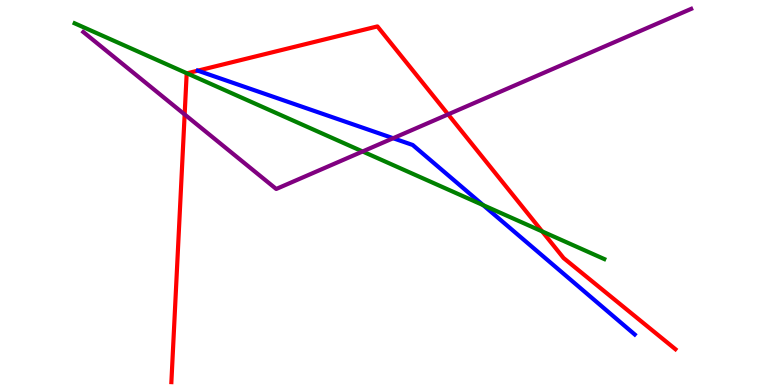[{'lines': ['blue', 'red'], 'intersections': []}, {'lines': ['green', 'red'], 'intersections': [{'x': 2.41, 'y': 8.1}, {'x': 7.0, 'y': 3.99}]}, {'lines': ['purple', 'red'], 'intersections': [{'x': 2.38, 'y': 7.03}, {'x': 5.78, 'y': 7.03}]}, {'lines': ['blue', 'green'], 'intersections': [{'x': 6.23, 'y': 4.67}]}, {'lines': ['blue', 'purple'], 'intersections': [{'x': 5.07, 'y': 6.41}]}, {'lines': ['green', 'purple'], 'intersections': [{'x': 4.68, 'y': 6.07}]}]